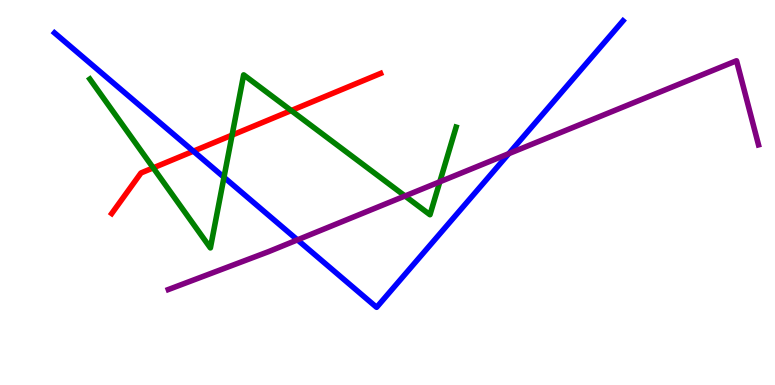[{'lines': ['blue', 'red'], 'intersections': [{'x': 2.5, 'y': 6.07}]}, {'lines': ['green', 'red'], 'intersections': [{'x': 1.98, 'y': 5.64}, {'x': 2.99, 'y': 6.49}, {'x': 3.76, 'y': 7.13}]}, {'lines': ['purple', 'red'], 'intersections': []}, {'lines': ['blue', 'green'], 'intersections': [{'x': 2.89, 'y': 5.4}]}, {'lines': ['blue', 'purple'], 'intersections': [{'x': 3.84, 'y': 3.77}, {'x': 6.56, 'y': 6.01}]}, {'lines': ['green', 'purple'], 'intersections': [{'x': 5.23, 'y': 4.91}, {'x': 5.68, 'y': 5.28}]}]